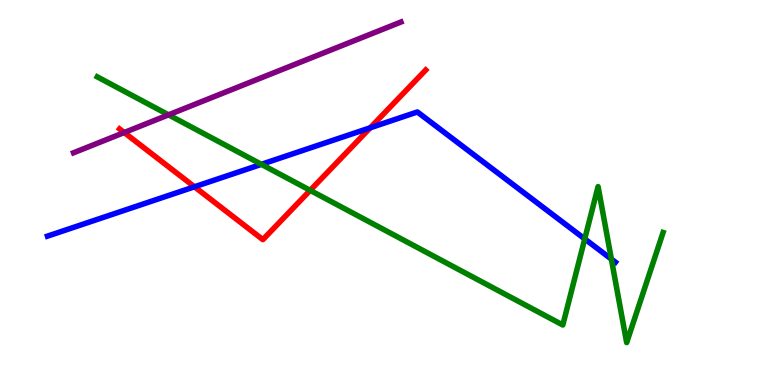[{'lines': ['blue', 'red'], 'intersections': [{'x': 2.51, 'y': 5.15}, {'x': 4.78, 'y': 6.68}]}, {'lines': ['green', 'red'], 'intersections': [{'x': 4.0, 'y': 5.06}]}, {'lines': ['purple', 'red'], 'intersections': [{'x': 1.6, 'y': 6.56}]}, {'lines': ['blue', 'green'], 'intersections': [{'x': 3.37, 'y': 5.73}, {'x': 7.55, 'y': 3.79}, {'x': 7.89, 'y': 3.27}]}, {'lines': ['blue', 'purple'], 'intersections': []}, {'lines': ['green', 'purple'], 'intersections': [{'x': 2.17, 'y': 7.02}]}]